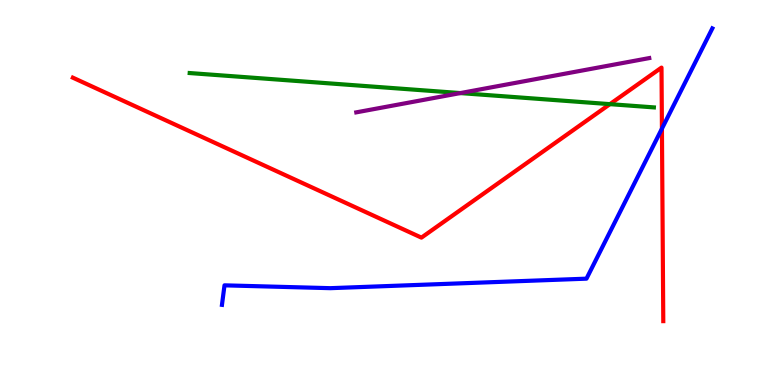[{'lines': ['blue', 'red'], 'intersections': [{'x': 8.54, 'y': 6.66}]}, {'lines': ['green', 'red'], 'intersections': [{'x': 7.87, 'y': 7.29}]}, {'lines': ['purple', 'red'], 'intersections': []}, {'lines': ['blue', 'green'], 'intersections': []}, {'lines': ['blue', 'purple'], 'intersections': []}, {'lines': ['green', 'purple'], 'intersections': [{'x': 5.94, 'y': 7.58}]}]